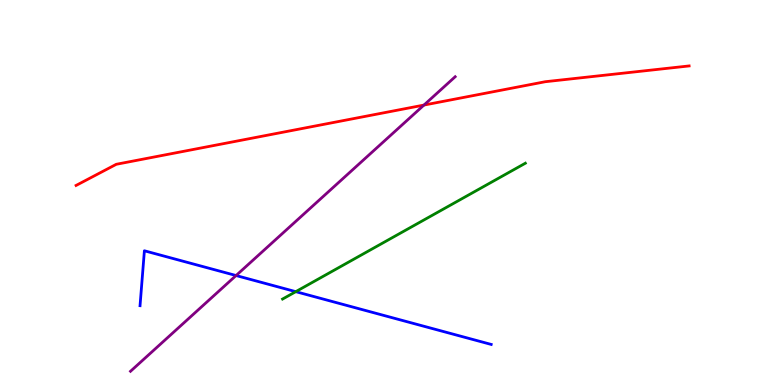[{'lines': ['blue', 'red'], 'intersections': []}, {'lines': ['green', 'red'], 'intersections': []}, {'lines': ['purple', 'red'], 'intersections': [{'x': 5.47, 'y': 7.27}]}, {'lines': ['blue', 'green'], 'intersections': [{'x': 3.82, 'y': 2.42}]}, {'lines': ['blue', 'purple'], 'intersections': [{'x': 3.05, 'y': 2.84}]}, {'lines': ['green', 'purple'], 'intersections': []}]